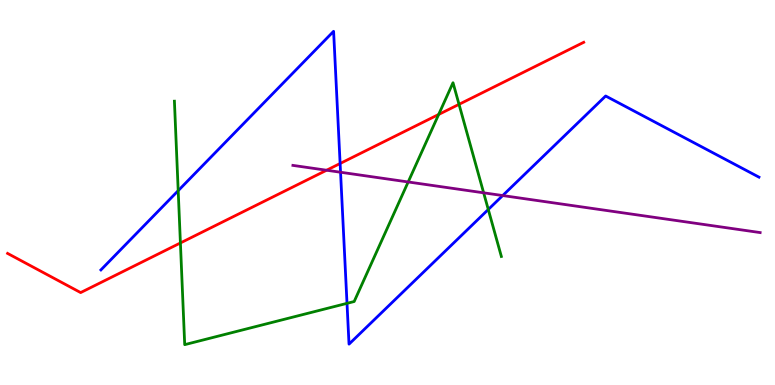[{'lines': ['blue', 'red'], 'intersections': [{'x': 4.39, 'y': 5.75}]}, {'lines': ['green', 'red'], 'intersections': [{'x': 2.33, 'y': 3.69}, {'x': 5.66, 'y': 7.03}, {'x': 5.92, 'y': 7.29}]}, {'lines': ['purple', 'red'], 'intersections': [{'x': 4.21, 'y': 5.58}]}, {'lines': ['blue', 'green'], 'intersections': [{'x': 2.3, 'y': 5.05}, {'x': 4.48, 'y': 2.12}, {'x': 6.3, 'y': 4.56}]}, {'lines': ['blue', 'purple'], 'intersections': [{'x': 4.39, 'y': 5.53}, {'x': 6.49, 'y': 4.92}]}, {'lines': ['green', 'purple'], 'intersections': [{'x': 5.27, 'y': 5.27}, {'x': 6.24, 'y': 4.99}]}]